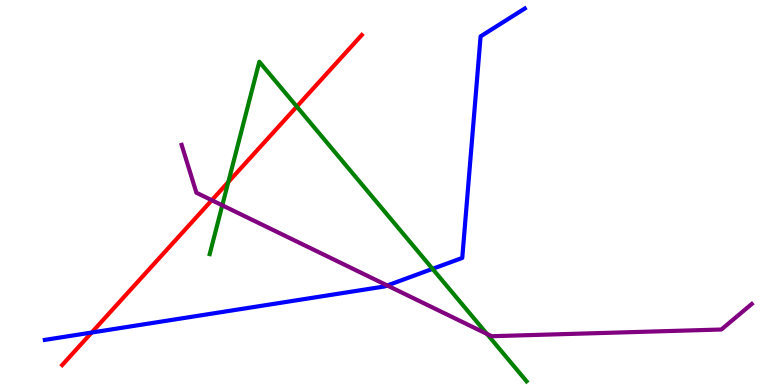[{'lines': ['blue', 'red'], 'intersections': [{'x': 1.18, 'y': 1.36}]}, {'lines': ['green', 'red'], 'intersections': [{'x': 2.95, 'y': 5.27}, {'x': 3.83, 'y': 7.23}]}, {'lines': ['purple', 'red'], 'intersections': [{'x': 2.73, 'y': 4.8}]}, {'lines': ['blue', 'green'], 'intersections': [{'x': 5.58, 'y': 3.02}]}, {'lines': ['blue', 'purple'], 'intersections': [{'x': 5.0, 'y': 2.58}]}, {'lines': ['green', 'purple'], 'intersections': [{'x': 2.87, 'y': 4.67}, {'x': 6.28, 'y': 1.33}]}]